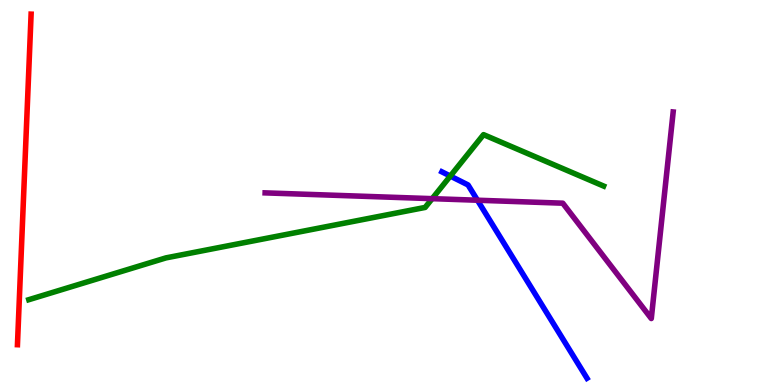[{'lines': ['blue', 'red'], 'intersections': []}, {'lines': ['green', 'red'], 'intersections': []}, {'lines': ['purple', 'red'], 'intersections': []}, {'lines': ['blue', 'green'], 'intersections': [{'x': 5.81, 'y': 5.43}]}, {'lines': ['blue', 'purple'], 'intersections': [{'x': 6.16, 'y': 4.8}]}, {'lines': ['green', 'purple'], 'intersections': [{'x': 5.58, 'y': 4.84}]}]